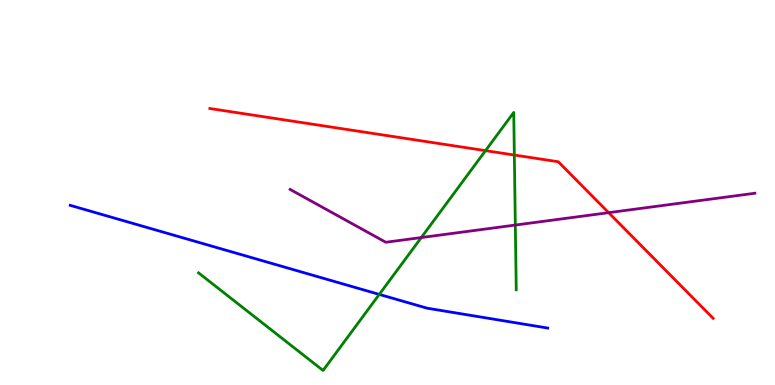[{'lines': ['blue', 'red'], 'intersections': []}, {'lines': ['green', 'red'], 'intersections': [{'x': 6.26, 'y': 6.09}, {'x': 6.64, 'y': 5.97}]}, {'lines': ['purple', 'red'], 'intersections': [{'x': 7.85, 'y': 4.48}]}, {'lines': ['blue', 'green'], 'intersections': [{'x': 4.89, 'y': 2.35}]}, {'lines': ['blue', 'purple'], 'intersections': []}, {'lines': ['green', 'purple'], 'intersections': [{'x': 5.44, 'y': 3.83}, {'x': 6.65, 'y': 4.15}]}]